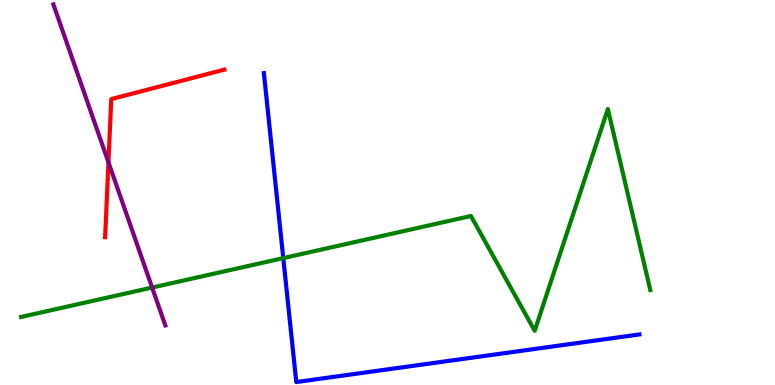[{'lines': ['blue', 'red'], 'intersections': []}, {'lines': ['green', 'red'], 'intersections': []}, {'lines': ['purple', 'red'], 'intersections': [{'x': 1.4, 'y': 5.78}]}, {'lines': ['blue', 'green'], 'intersections': [{'x': 3.66, 'y': 3.3}]}, {'lines': ['blue', 'purple'], 'intersections': []}, {'lines': ['green', 'purple'], 'intersections': [{'x': 1.96, 'y': 2.53}]}]